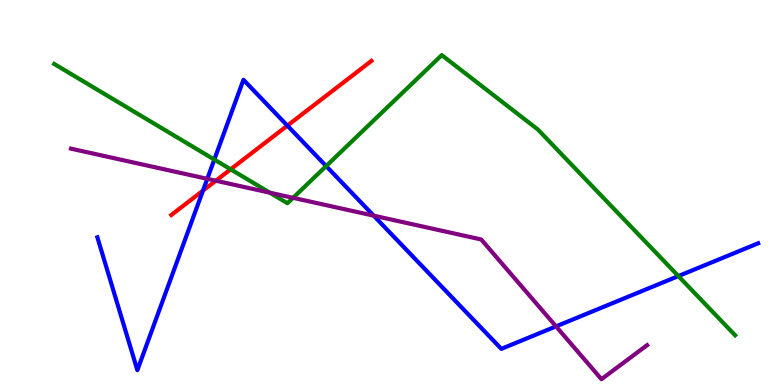[{'lines': ['blue', 'red'], 'intersections': [{'x': 2.62, 'y': 5.05}, {'x': 3.71, 'y': 6.74}]}, {'lines': ['green', 'red'], 'intersections': [{'x': 2.98, 'y': 5.6}]}, {'lines': ['purple', 'red'], 'intersections': [{'x': 2.78, 'y': 5.31}]}, {'lines': ['blue', 'green'], 'intersections': [{'x': 2.77, 'y': 5.86}, {'x': 4.21, 'y': 5.69}, {'x': 8.75, 'y': 2.83}]}, {'lines': ['blue', 'purple'], 'intersections': [{'x': 2.67, 'y': 5.36}, {'x': 4.82, 'y': 4.4}, {'x': 7.17, 'y': 1.52}]}, {'lines': ['green', 'purple'], 'intersections': [{'x': 3.48, 'y': 5.0}, {'x': 3.78, 'y': 4.86}]}]